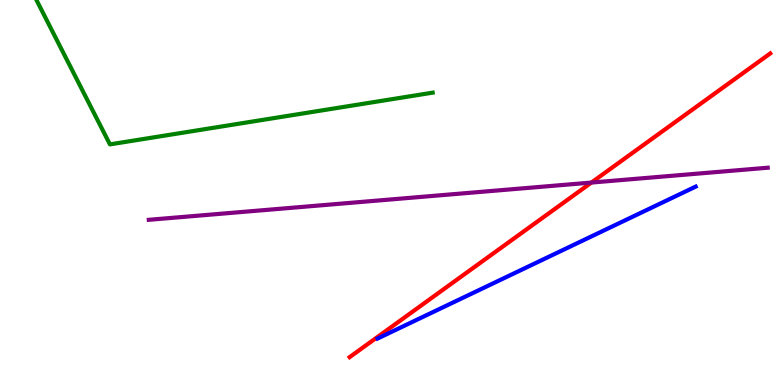[{'lines': ['blue', 'red'], 'intersections': []}, {'lines': ['green', 'red'], 'intersections': []}, {'lines': ['purple', 'red'], 'intersections': [{'x': 7.63, 'y': 5.26}]}, {'lines': ['blue', 'green'], 'intersections': []}, {'lines': ['blue', 'purple'], 'intersections': []}, {'lines': ['green', 'purple'], 'intersections': []}]